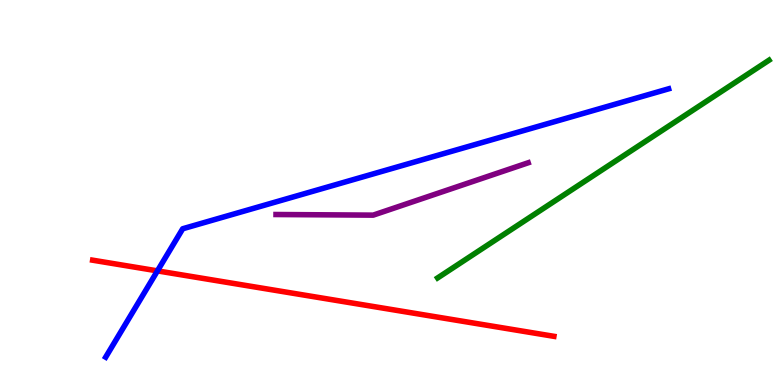[{'lines': ['blue', 'red'], 'intersections': [{'x': 2.03, 'y': 2.96}]}, {'lines': ['green', 'red'], 'intersections': []}, {'lines': ['purple', 'red'], 'intersections': []}, {'lines': ['blue', 'green'], 'intersections': []}, {'lines': ['blue', 'purple'], 'intersections': []}, {'lines': ['green', 'purple'], 'intersections': []}]